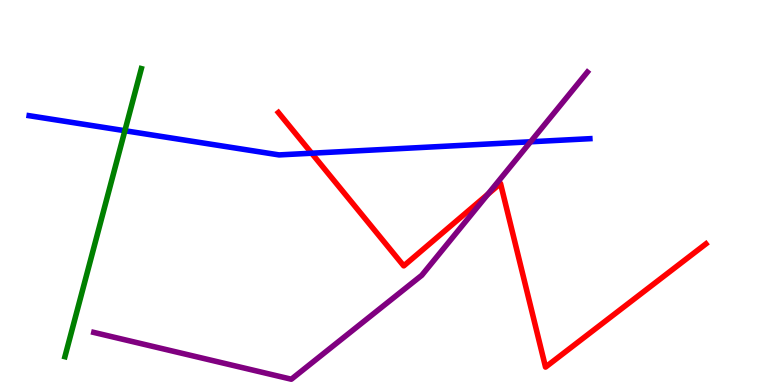[{'lines': ['blue', 'red'], 'intersections': [{'x': 4.02, 'y': 6.02}]}, {'lines': ['green', 'red'], 'intersections': []}, {'lines': ['purple', 'red'], 'intersections': [{'x': 6.29, 'y': 4.95}]}, {'lines': ['blue', 'green'], 'intersections': [{'x': 1.61, 'y': 6.6}]}, {'lines': ['blue', 'purple'], 'intersections': [{'x': 6.85, 'y': 6.32}]}, {'lines': ['green', 'purple'], 'intersections': []}]